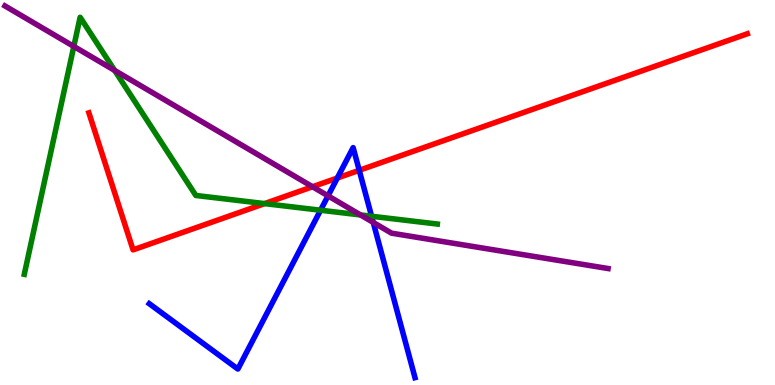[{'lines': ['blue', 'red'], 'intersections': [{'x': 4.35, 'y': 5.38}, {'x': 4.64, 'y': 5.58}]}, {'lines': ['green', 'red'], 'intersections': [{'x': 3.41, 'y': 4.71}]}, {'lines': ['purple', 'red'], 'intersections': [{'x': 4.03, 'y': 5.15}]}, {'lines': ['blue', 'green'], 'intersections': [{'x': 4.14, 'y': 4.54}, {'x': 4.79, 'y': 4.38}]}, {'lines': ['blue', 'purple'], 'intersections': [{'x': 4.23, 'y': 4.91}, {'x': 4.82, 'y': 4.22}]}, {'lines': ['green', 'purple'], 'intersections': [{'x': 0.952, 'y': 8.79}, {'x': 1.48, 'y': 8.17}, {'x': 4.65, 'y': 4.42}]}]